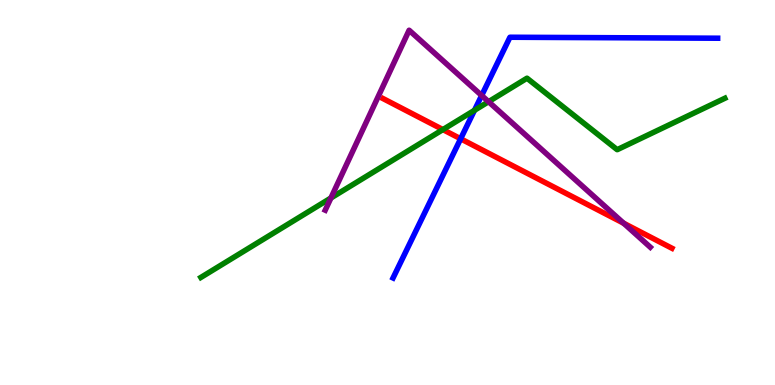[{'lines': ['blue', 'red'], 'intersections': [{'x': 5.94, 'y': 6.4}]}, {'lines': ['green', 'red'], 'intersections': [{'x': 5.71, 'y': 6.63}]}, {'lines': ['purple', 'red'], 'intersections': [{'x': 8.05, 'y': 4.2}]}, {'lines': ['blue', 'green'], 'intersections': [{'x': 6.12, 'y': 7.14}]}, {'lines': ['blue', 'purple'], 'intersections': [{'x': 6.22, 'y': 7.52}]}, {'lines': ['green', 'purple'], 'intersections': [{'x': 4.27, 'y': 4.86}, {'x': 6.3, 'y': 7.36}]}]